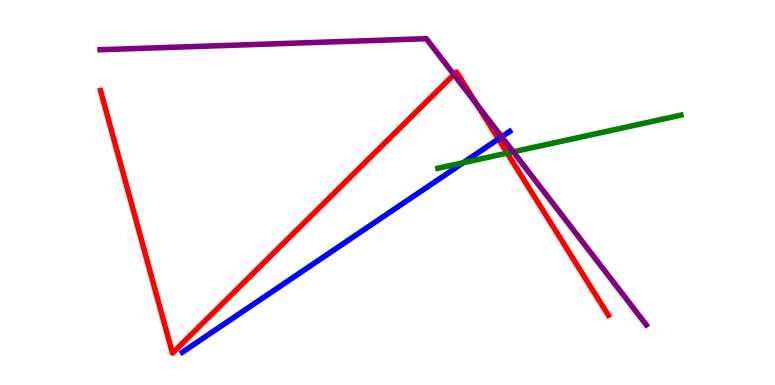[{'lines': ['blue', 'red'], 'intersections': [{'x': 6.43, 'y': 6.39}]}, {'lines': ['green', 'red'], 'intersections': [{'x': 6.54, 'y': 6.02}]}, {'lines': ['purple', 'red'], 'intersections': [{'x': 5.86, 'y': 8.06}, {'x': 6.15, 'y': 7.29}]}, {'lines': ['blue', 'green'], 'intersections': [{'x': 5.98, 'y': 5.77}]}, {'lines': ['blue', 'purple'], 'intersections': [{'x': 6.47, 'y': 6.45}]}, {'lines': ['green', 'purple'], 'intersections': [{'x': 6.62, 'y': 6.06}]}]